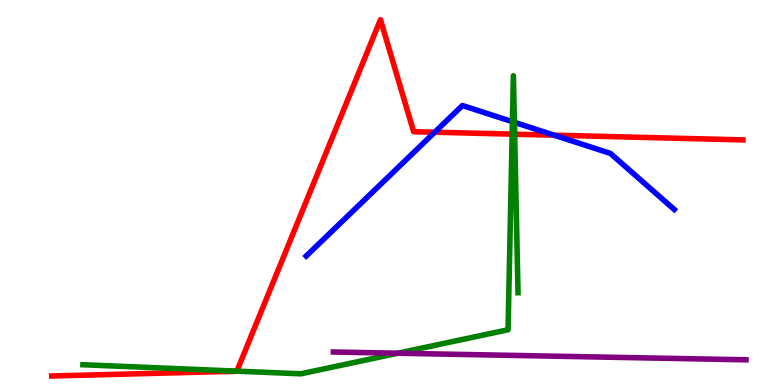[{'lines': ['blue', 'red'], 'intersections': [{'x': 5.61, 'y': 6.57}, {'x': 7.15, 'y': 6.49}]}, {'lines': ['green', 'red'], 'intersections': [{'x': 3.06, 'y': 0.36}, {'x': 6.61, 'y': 6.52}, {'x': 6.64, 'y': 6.51}]}, {'lines': ['purple', 'red'], 'intersections': []}, {'lines': ['blue', 'green'], 'intersections': [{'x': 6.61, 'y': 6.84}, {'x': 6.64, 'y': 6.82}]}, {'lines': ['blue', 'purple'], 'intersections': []}, {'lines': ['green', 'purple'], 'intersections': [{'x': 5.13, 'y': 0.825}]}]